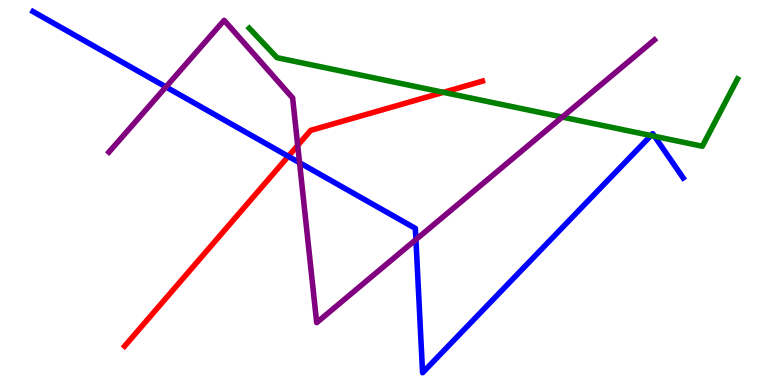[{'lines': ['blue', 'red'], 'intersections': [{'x': 3.72, 'y': 5.94}]}, {'lines': ['green', 'red'], 'intersections': [{'x': 5.72, 'y': 7.6}]}, {'lines': ['purple', 'red'], 'intersections': [{'x': 3.84, 'y': 6.22}]}, {'lines': ['blue', 'green'], 'intersections': [{'x': 8.4, 'y': 6.48}, {'x': 8.45, 'y': 6.46}]}, {'lines': ['blue', 'purple'], 'intersections': [{'x': 2.14, 'y': 7.74}, {'x': 3.87, 'y': 5.77}, {'x': 5.37, 'y': 3.78}]}, {'lines': ['green', 'purple'], 'intersections': [{'x': 7.26, 'y': 6.96}]}]